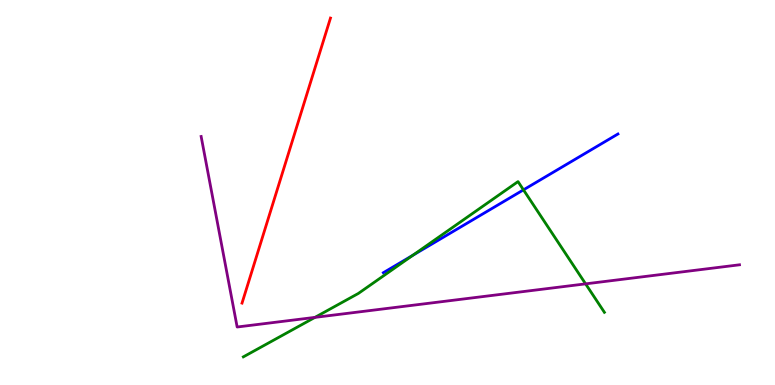[{'lines': ['blue', 'red'], 'intersections': []}, {'lines': ['green', 'red'], 'intersections': []}, {'lines': ['purple', 'red'], 'intersections': []}, {'lines': ['blue', 'green'], 'intersections': [{'x': 5.33, 'y': 3.37}, {'x': 6.75, 'y': 5.07}]}, {'lines': ['blue', 'purple'], 'intersections': []}, {'lines': ['green', 'purple'], 'intersections': [{'x': 4.06, 'y': 1.76}, {'x': 7.56, 'y': 2.63}]}]